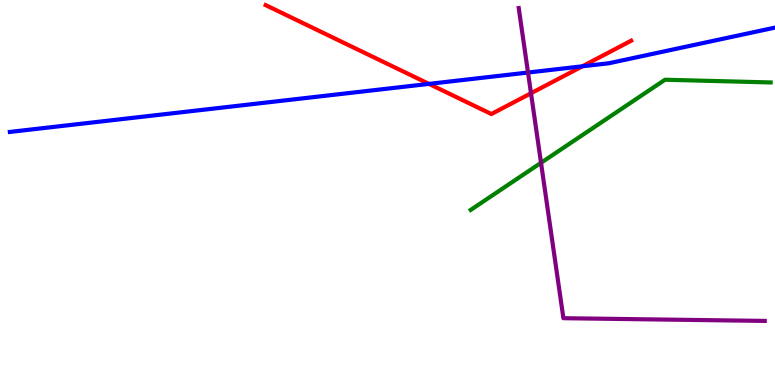[{'lines': ['blue', 'red'], 'intersections': [{'x': 5.53, 'y': 7.82}, {'x': 7.51, 'y': 8.28}]}, {'lines': ['green', 'red'], 'intersections': []}, {'lines': ['purple', 'red'], 'intersections': [{'x': 6.85, 'y': 7.58}]}, {'lines': ['blue', 'green'], 'intersections': []}, {'lines': ['blue', 'purple'], 'intersections': [{'x': 6.81, 'y': 8.12}]}, {'lines': ['green', 'purple'], 'intersections': [{'x': 6.98, 'y': 5.77}]}]